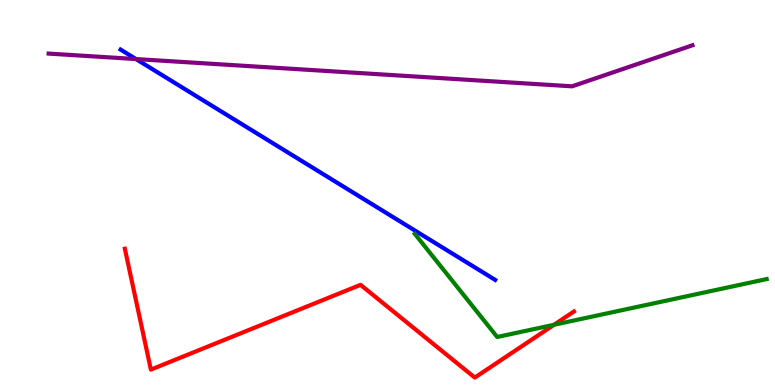[{'lines': ['blue', 'red'], 'intersections': []}, {'lines': ['green', 'red'], 'intersections': [{'x': 7.15, 'y': 1.56}]}, {'lines': ['purple', 'red'], 'intersections': []}, {'lines': ['blue', 'green'], 'intersections': []}, {'lines': ['blue', 'purple'], 'intersections': [{'x': 1.75, 'y': 8.47}]}, {'lines': ['green', 'purple'], 'intersections': []}]